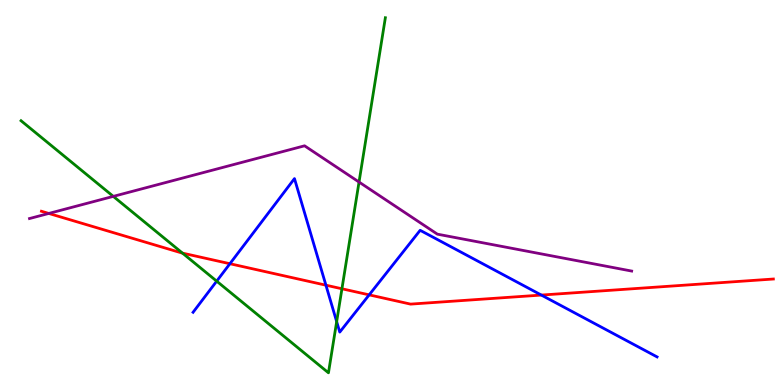[{'lines': ['blue', 'red'], 'intersections': [{'x': 2.97, 'y': 3.15}, {'x': 4.21, 'y': 2.59}, {'x': 4.76, 'y': 2.34}, {'x': 6.99, 'y': 2.34}]}, {'lines': ['green', 'red'], 'intersections': [{'x': 2.35, 'y': 3.43}, {'x': 4.41, 'y': 2.5}]}, {'lines': ['purple', 'red'], 'intersections': [{'x': 0.629, 'y': 4.46}]}, {'lines': ['blue', 'green'], 'intersections': [{'x': 2.8, 'y': 2.7}, {'x': 4.34, 'y': 1.65}]}, {'lines': ['blue', 'purple'], 'intersections': []}, {'lines': ['green', 'purple'], 'intersections': [{'x': 1.46, 'y': 4.9}, {'x': 4.63, 'y': 5.27}]}]